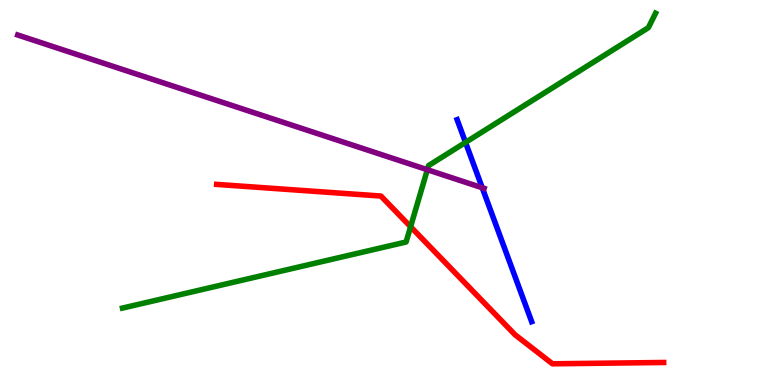[{'lines': ['blue', 'red'], 'intersections': []}, {'lines': ['green', 'red'], 'intersections': [{'x': 5.3, 'y': 4.11}]}, {'lines': ['purple', 'red'], 'intersections': []}, {'lines': ['blue', 'green'], 'intersections': [{'x': 6.01, 'y': 6.3}]}, {'lines': ['blue', 'purple'], 'intersections': [{'x': 6.22, 'y': 5.12}]}, {'lines': ['green', 'purple'], 'intersections': [{'x': 5.51, 'y': 5.59}]}]